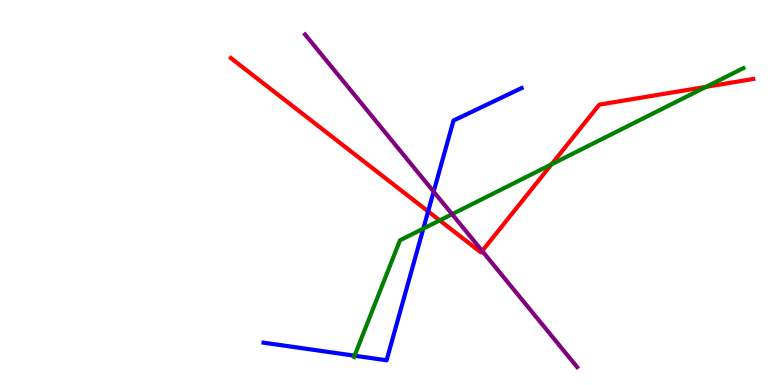[{'lines': ['blue', 'red'], 'intersections': [{'x': 5.52, 'y': 4.51}]}, {'lines': ['green', 'red'], 'intersections': [{'x': 5.67, 'y': 4.28}, {'x': 7.12, 'y': 5.73}, {'x': 9.11, 'y': 7.74}]}, {'lines': ['purple', 'red'], 'intersections': [{'x': 6.22, 'y': 3.48}]}, {'lines': ['blue', 'green'], 'intersections': [{'x': 4.58, 'y': 0.761}, {'x': 5.46, 'y': 4.06}]}, {'lines': ['blue', 'purple'], 'intersections': [{'x': 5.6, 'y': 5.02}]}, {'lines': ['green', 'purple'], 'intersections': [{'x': 5.83, 'y': 4.44}]}]